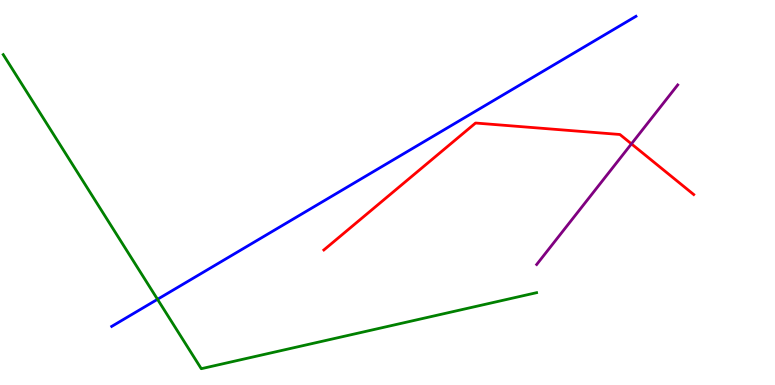[{'lines': ['blue', 'red'], 'intersections': []}, {'lines': ['green', 'red'], 'intersections': []}, {'lines': ['purple', 'red'], 'intersections': [{'x': 8.15, 'y': 6.26}]}, {'lines': ['blue', 'green'], 'intersections': [{'x': 2.03, 'y': 2.23}]}, {'lines': ['blue', 'purple'], 'intersections': []}, {'lines': ['green', 'purple'], 'intersections': []}]